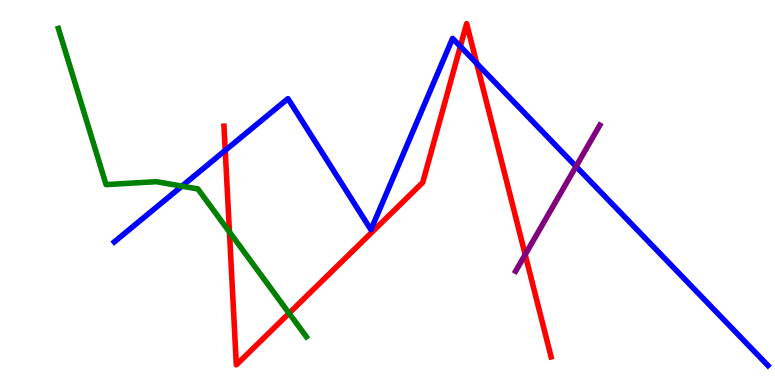[{'lines': ['blue', 'red'], 'intersections': [{'x': 2.91, 'y': 6.09}, {'x': 5.94, 'y': 8.79}, {'x': 6.15, 'y': 8.35}]}, {'lines': ['green', 'red'], 'intersections': [{'x': 2.96, 'y': 3.97}, {'x': 3.73, 'y': 1.86}]}, {'lines': ['purple', 'red'], 'intersections': [{'x': 6.78, 'y': 3.39}]}, {'lines': ['blue', 'green'], 'intersections': [{'x': 2.35, 'y': 5.17}]}, {'lines': ['blue', 'purple'], 'intersections': [{'x': 7.43, 'y': 5.68}]}, {'lines': ['green', 'purple'], 'intersections': []}]